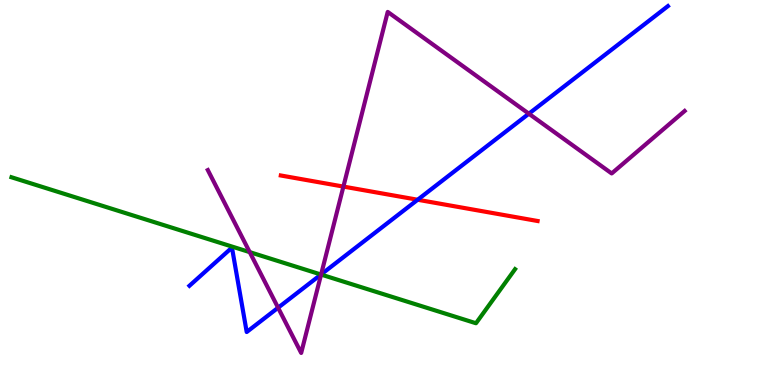[{'lines': ['blue', 'red'], 'intersections': [{'x': 5.39, 'y': 4.81}]}, {'lines': ['green', 'red'], 'intersections': []}, {'lines': ['purple', 'red'], 'intersections': [{'x': 4.43, 'y': 5.15}]}, {'lines': ['blue', 'green'], 'intersections': [{'x': 4.14, 'y': 2.87}]}, {'lines': ['blue', 'purple'], 'intersections': [{'x': 3.59, 'y': 2.01}, {'x': 4.14, 'y': 2.87}, {'x': 6.82, 'y': 7.05}]}, {'lines': ['green', 'purple'], 'intersections': [{'x': 3.22, 'y': 3.45}, {'x': 4.14, 'y': 2.87}]}]